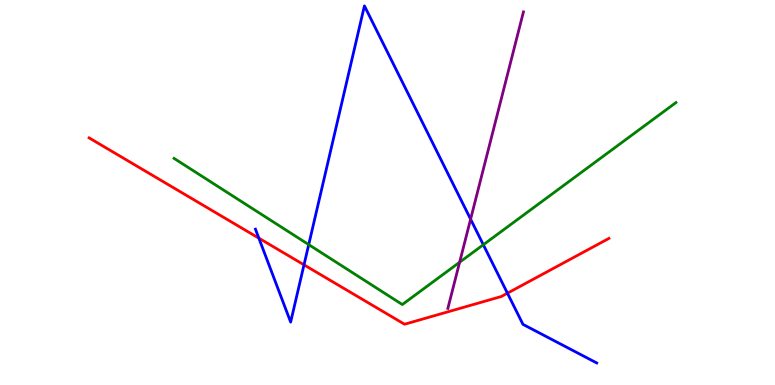[{'lines': ['blue', 'red'], 'intersections': [{'x': 3.34, 'y': 3.81}, {'x': 3.92, 'y': 3.12}, {'x': 6.55, 'y': 2.38}]}, {'lines': ['green', 'red'], 'intersections': []}, {'lines': ['purple', 'red'], 'intersections': []}, {'lines': ['blue', 'green'], 'intersections': [{'x': 3.98, 'y': 3.65}, {'x': 6.24, 'y': 3.64}]}, {'lines': ['blue', 'purple'], 'intersections': [{'x': 6.07, 'y': 4.31}]}, {'lines': ['green', 'purple'], 'intersections': [{'x': 5.93, 'y': 3.19}]}]